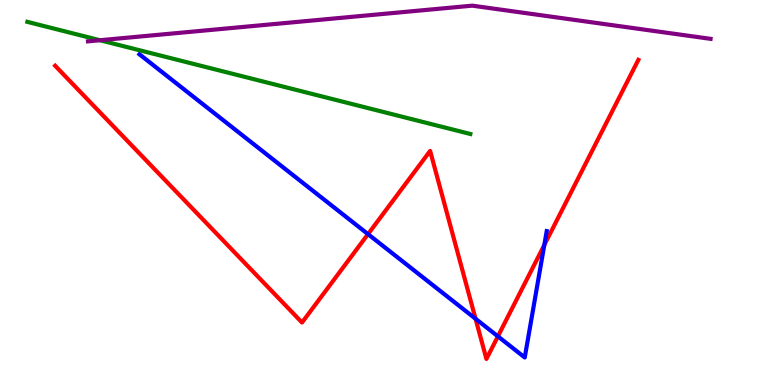[{'lines': ['blue', 'red'], 'intersections': [{'x': 4.75, 'y': 3.92}, {'x': 6.14, 'y': 1.72}, {'x': 6.42, 'y': 1.26}, {'x': 7.02, 'y': 3.64}]}, {'lines': ['green', 'red'], 'intersections': []}, {'lines': ['purple', 'red'], 'intersections': []}, {'lines': ['blue', 'green'], 'intersections': []}, {'lines': ['blue', 'purple'], 'intersections': []}, {'lines': ['green', 'purple'], 'intersections': [{'x': 1.29, 'y': 8.96}]}]